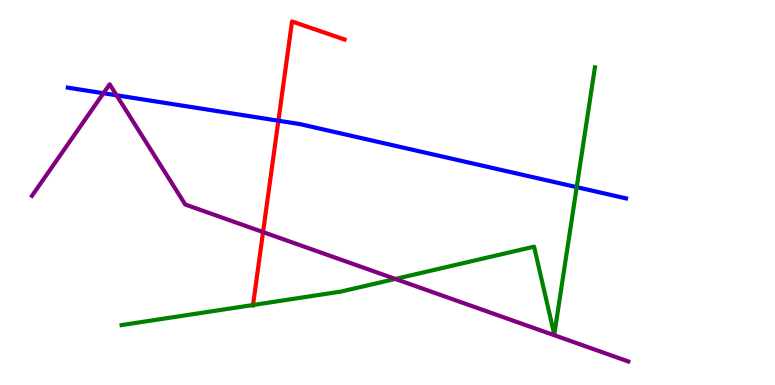[{'lines': ['blue', 'red'], 'intersections': [{'x': 3.59, 'y': 6.86}]}, {'lines': ['green', 'red'], 'intersections': [{'x': 3.26, 'y': 2.08}]}, {'lines': ['purple', 'red'], 'intersections': [{'x': 3.39, 'y': 3.97}]}, {'lines': ['blue', 'green'], 'intersections': [{'x': 7.44, 'y': 5.14}]}, {'lines': ['blue', 'purple'], 'intersections': [{'x': 1.33, 'y': 7.58}, {'x': 1.5, 'y': 7.52}]}, {'lines': ['green', 'purple'], 'intersections': [{'x': 5.1, 'y': 2.75}]}]